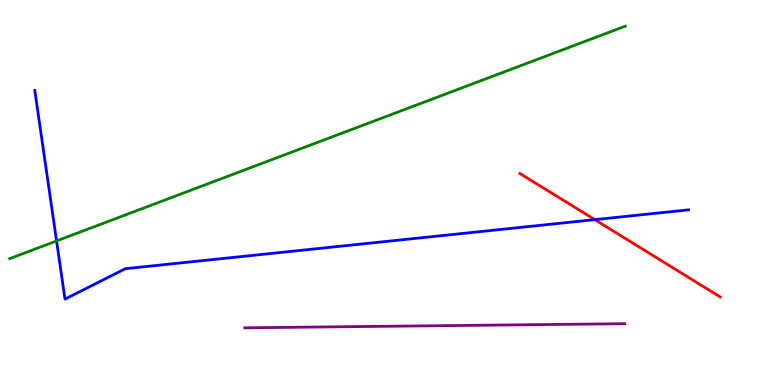[{'lines': ['blue', 'red'], 'intersections': [{'x': 7.67, 'y': 4.29}]}, {'lines': ['green', 'red'], 'intersections': []}, {'lines': ['purple', 'red'], 'intersections': []}, {'lines': ['blue', 'green'], 'intersections': [{'x': 0.73, 'y': 3.74}]}, {'lines': ['blue', 'purple'], 'intersections': []}, {'lines': ['green', 'purple'], 'intersections': []}]